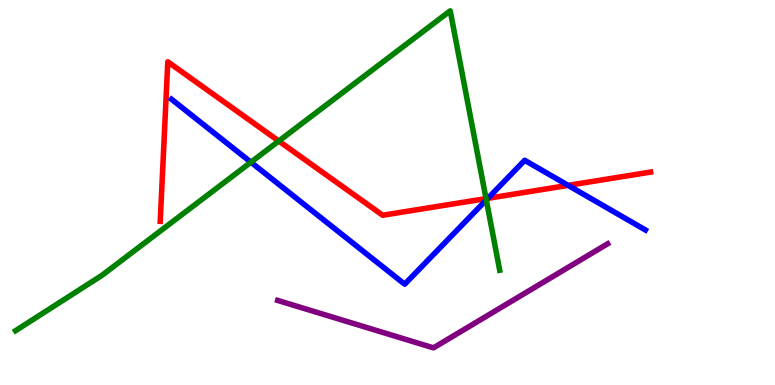[{'lines': ['blue', 'red'], 'intersections': [{'x': 6.3, 'y': 4.85}, {'x': 7.33, 'y': 5.19}]}, {'lines': ['green', 'red'], 'intersections': [{'x': 3.6, 'y': 6.34}, {'x': 6.27, 'y': 4.84}]}, {'lines': ['purple', 'red'], 'intersections': []}, {'lines': ['blue', 'green'], 'intersections': [{'x': 3.24, 'y': 5.79}, {'x': 6.27, 'y': 4.81}]}, {'lines': ['blue', 'purple'], 'intersections': []}, {'lines': ['green', 'purple'], 'intersections': []}]